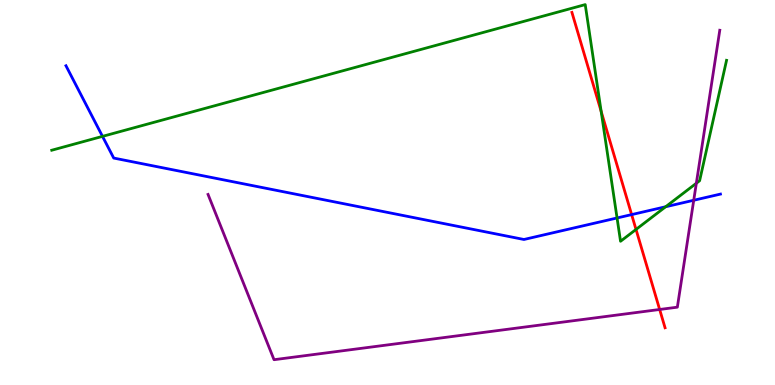[{'lines': ['blue', 'red'], 'intersections': [{'x': 8.15, 'y': 4.43}]}, {'lines': ['green', 'red'], 'intersections': [{'x': 7.76, 'y': 7.11}, {'x': 8.21, 'y': 4.04}]}, {'lines': ['purple', 'red'], 'intersections': [{'x': 8.51, 'y': 1.96}]}, {'lines': ['blue', 'green'], 'intersections': [{'x': 1.32, 'y': 6.46}, {'x': 7.96, 'y': 4.34}, {'x': 8.59, 'y': 4.63}]}, {'lines': ['blue', 'purple'], 'intersections': [{'x': 8.95, 'y': 4.8}]}, {'lines': ['green', 'purple'], 'intersections': [{'x': 8.99, 'y': 5.24}]}]